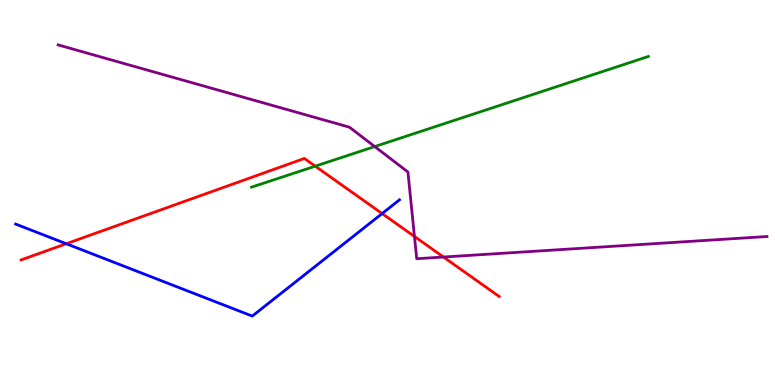[{'lines': ['blue', 'red'], 'intersections': [{'x': 0.855, 'y': 3.67}, {'x': 4.93, 'y': 4.45}]}, {'lines': ['green', 'red'], 'intersections': [{'x': 4.07, 'y': 5.68}]}, {'lines': ['purple', 'red'], 'intersections': [{'x': 5.35, 'y': 3.86}, {'x': 5.72, 'y': 3.32}]}, {'lines': ['blue', 'green'], 'intersections': []}, {'lines': ['blue', 'purple'], 'intersections': []}, {'lines': ['green', 'purple'], 'intersections': [{'x': 4.84, 'y': 6.19}]}]